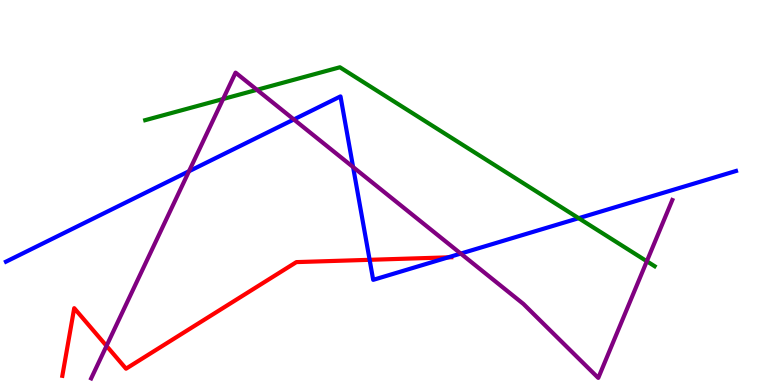[{'lines': ['blue', 'red'], 'intersections': [{'x': 4.77, 'y': 3.25}, {'x': 5.78, 'y': 3.32}]}, {'lines': ['green', 'red'], 'intersections': []}, {'lines': ['purple', 'red'], 'intersections': [{'x': 1.37, 'y': 1.02}]}, {'lines': ['blue', 'green'], 'intersections': [{'x': 7.47, 'y': 4.33}]}, {'lines': ['blue', 'purple'], 'intersections': [{'x': 2.44, 'y': 5.55}, {'x': 3.79, 'y': 6.9}, {'x': 4.56, 'y': 5.66}, {'x': 5.95, 'y': 3.41}]}, {'lines': ['green', 'purple'], 'intersections': [{'x': 2.88, 'y': 7.43}, {'x': 3.32, 'y': 7.67}, {'x': 8.35, 'y': 3.21}]}]